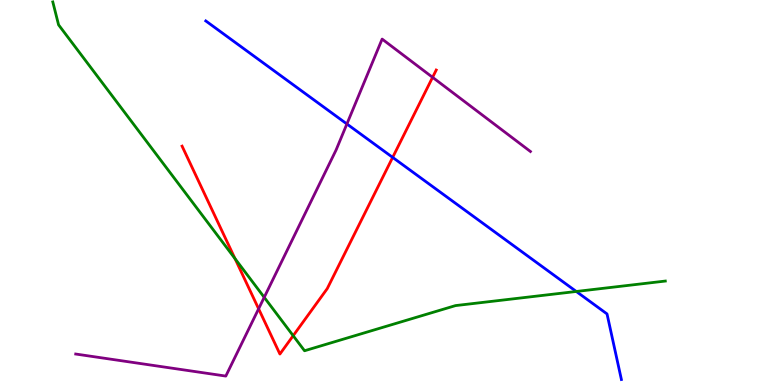[{'lines': ['blue', 'red'], 'intersections': [{'x': 5.07, 'y': 5.91}]}, {'lines': ['green', 'red'], 'intersections': [{'x': 3.03, 'y': 3.28}, {'x': 3.78, 'y': 1.28}]}, {'lines': ['purple', 'red'], 'intersections': [{'x': 3.34, 'y': 1.98}, {'x': 5.58, 'y': 7.99}]}, {'lines': ['blue', 'green'], 'intersections': [{'x': 7.44, 'y': 2.43}]}, {'lines': ['blue', 'purple'], 'intersections': [{'x': 4.48, 'y': 6.78}]}, {'lines': ['green', 'purple'], 'intersections': [{'x': 3.41, 'y': 2.28}]}]